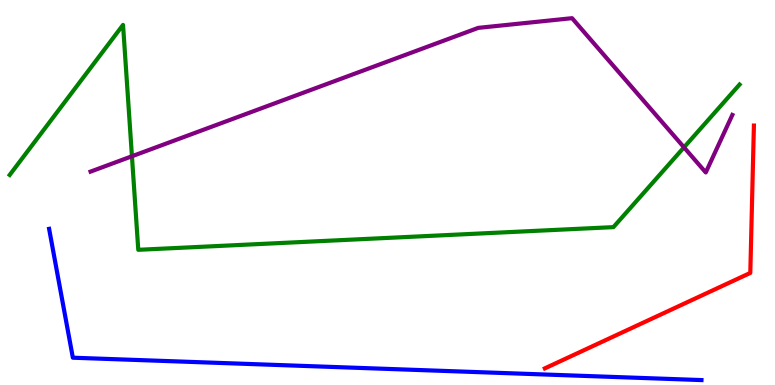[{'lines': ['blue', 'red'], 'intersections': []}, {'lines': ['green', 'red'], 'intersections': []}, {'lines': ['purple', 'red'], 'intersections': []}, {'lines': ['blue', 'green'], 'intersections': []}, {'lines': ['blue', 'purple'], 'intersections': []}, {'lines': ['green', 'purple'], 'intersections': [{'x': 1.7, 'y': 5.94}, {'x': 8.83, 'y': 6.17}]}]